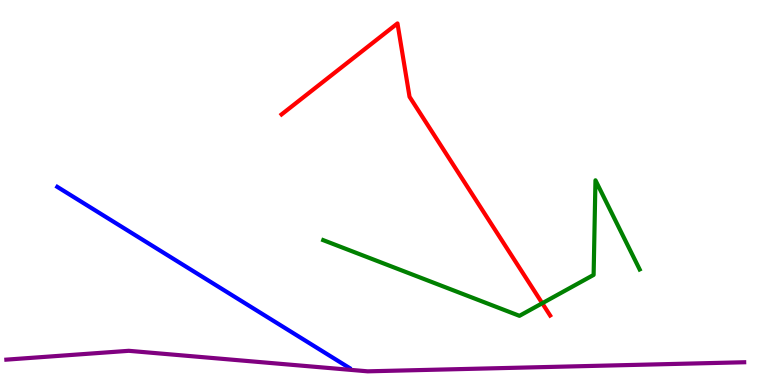[{'lines': ['blue', 'red'], 'intersections': []}, {'lines': ['green', 'red'], 'intersections': [{'x': 7.0, 'y': 2.12}]}, {'lines': ['purple', 'red'], 'intersections': []}, {'lines': ['blue', 'green'], 'intersections': []}, {'lines': ['blue', 'purple'], 'intersections': []}, {'lines': ['green', 'purple'], 'intersections': []}]